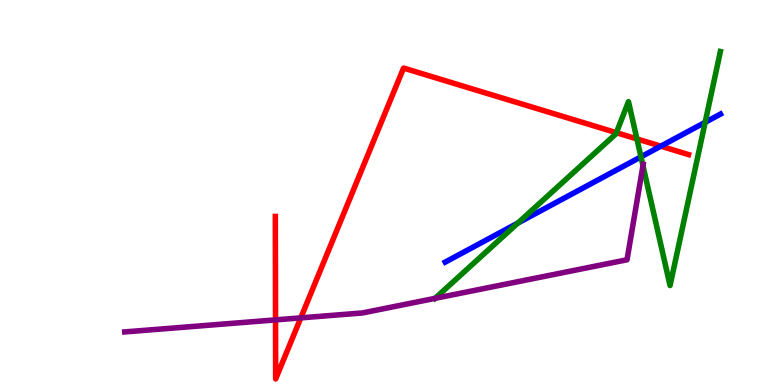[{'lines': ['blue', 'red'], 'intersections': [{'x': 8.53, 'y': 6.2}]}, {'lines': ['green', 'red'], 'intersections': [{'x': 7.95, 'y': 6.55}, {'x': 8.22, 'y': 6.39}]}, {'lines': ['purple', 'red'], 'intersections': [{'x': 3.56, 'y': 1.69}, {'x': 3.88, 'y': 1.74}]}, {'lines': ['blue', 'green'], 'intersections': [{'x': 6.68, 'y': 4.21}, {'x': 8.27, 'y': 5.93}, {'x': 9.1, 'y': 6.82}]}, {'lines': ['blue', 'purple'], 'intersections': []}, {'lines': ['green', 'purple'], 'intersections': [{'x': 5.61, 'y': 2.25}, {'x': 8.3, 'y': 5.7}]}]